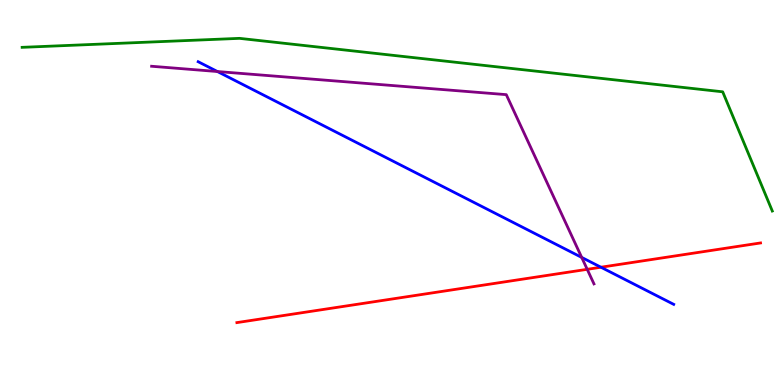[{'lines': ['blue', 'red'], 'intersections': [{'x': 7.75, 'y': 3.06}]}, {'lines': ['green', 'red'], 'intersections': []}, {'lines': ['purple', 'red'], 'intersections': [{'x': 7.58, 'y': 3.0}]}, {'lines': ['blue', 'green'], 'intersections': []}, {'lines': ['blue', 'purple'], 'intersections': [{'x': 2.81, 'y': 8.14}, {'x': 7.51, 'y': 3.31}]}, {'lines': ['green', 'purple'], 'intersections': []}]